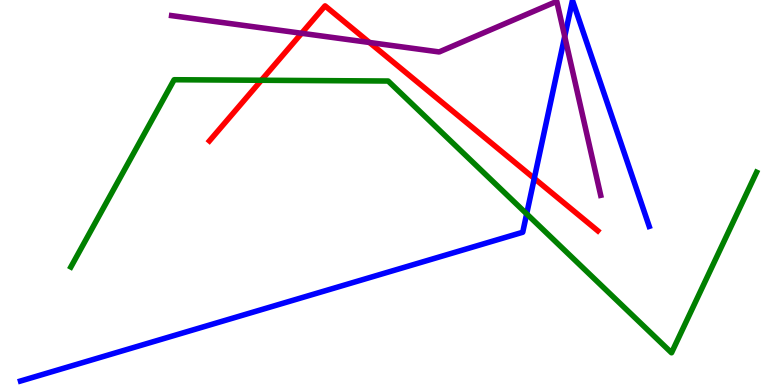[{'lines': ['blue', 'red'], 'intersections': [{'x': 6.89, 'y': 5.37}]}, {'lines': ['green', 'red'], 'intersections': [{'x': 3.37, 'y': 7.92}]}, {'lines': ['purple', 'red'], 'intersections': [{'x': 3.89, 'y': 9.14}, {'x': 4.77, 'y': 8.9}]}, {'lines': ['blue', 'green'], 'intersections': [{'x': 6.8, 'y': 4.44}]}, {'lines': ['blue', 'purple'], 'intersections': [{'x': 7.29, 'y': 9.05}]}, {'lines': ['green', 'purple'], 'intersections': []}]